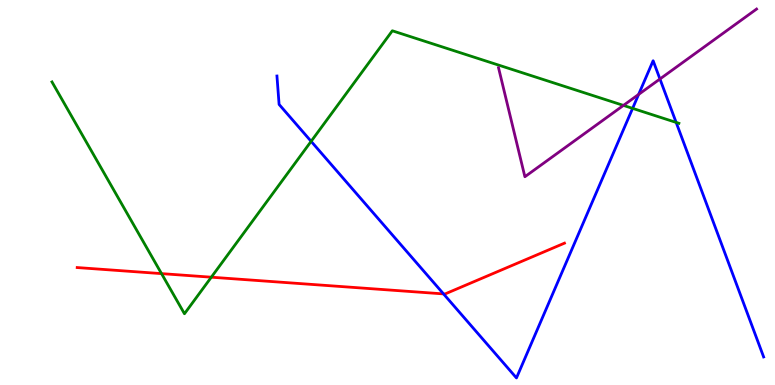[{'lines': ['blue', 'red'], 'intersections': [{'x': 5.72, 'y': 2.37}]}, {'lines': ['green', 'red'], 'intersections': [{'x': 2.08, 'y': 2.89}, {'x': 2.73, 'y': 2.8}]}, {'lines': ['purple', 'red'], 'intersections': []}, {'lines': ['blue', 'green'], 'intersections': [{'x': 4.01, 'y': 6.33}, {'x': 8.16, 'y': 7.19}, {'x': 8.72, 'y': 6.82}]}, {'lines': ['blue', 'purple'], 'intersections': [{'x': 8.24, 'y': 7.55}, {'x': 8.52, 'y': 7.95}]}, {'lines': ['green', 'purple'], 'intersections': [{'x': 8.04, 'y': 7.26}]}]